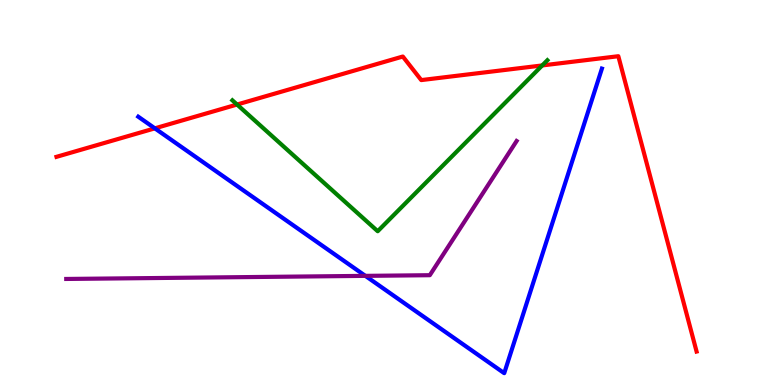[{'lines': ['blue', 'red'], 'intersections': [{'x': 2.0, 'y': 6.67}]}, {'lines': ['green', 'red'], 'intersections': [{'x': 3.06, 'y': 7.28}, {'x': 7.0, 'y': 8.3}]}, {'lines': ['purple', 'red'], 'intersections': []}, {'lines': ['blue', 'green'], 'intersections': []}, {'lines': ['blue', 'purple'], 'intersections': [{'x': 4.71, 'y': 2.83}]}, {'lines': ['green', 'purple'], 'intersections': []}]